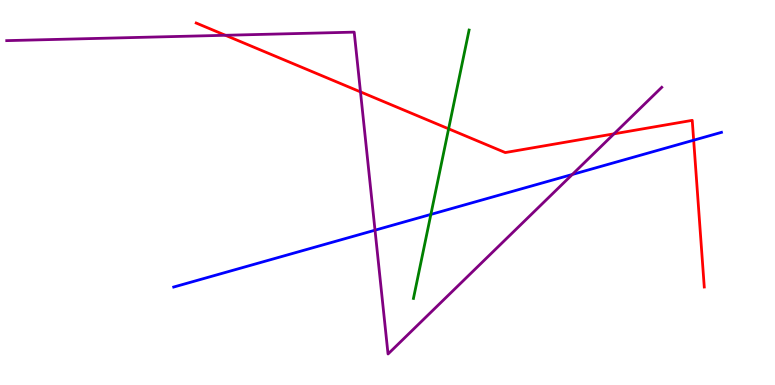[{'lines': ['blue', 'red'], 'intersections': [{'x': 8.95, 'y': 6.36}]}, {'lines': ['green', 'red'], 'intersections': [{'x': 5.79, 'y': 6.65}]}, {'lines': ['purple', 'red'], 'intersections': [{'x': 2.91, 'y': 9.08}, {'x': 4.65, 'y': 7.61}, {'x': 7.92, 'y': 6.52}]}, {'lines': ['blue', 'green'], 'intersections': [{'x': 5.56, 'y': 4.43}]}, {'lines': ['blue', 'purple'], 'intersections': [{'x': 4.84, 'y': 4.02}, {'x': 7.38, 'y': 5.47}]}, {'lines': ['green', 'purple'], 'intersections': []}]